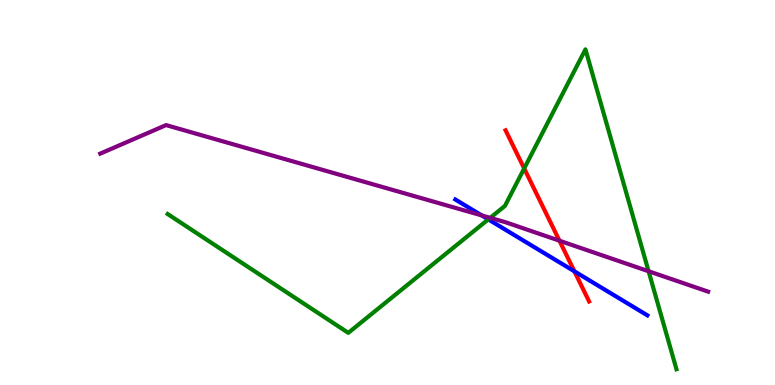[{'lines': ['blue', 'red'], 'intersections': [{'x': 7.41, 'y': 2.95}]}, {'lines': ['green', 'red'], 'intersections': [{'x': 6.76, 'y': 5.62}]}, {'lines': ['purple', 'red'], 'intersections': [{'x': 7.22, 'y': 3.75}]}, {'lines': ['blue', 'green'], 'intersections': [{'x': 6.3, 'y': 4.3}]}, {'lines': ['blue', 'purple'], 'intersections': [{'x': 6.22, 'y': 4.4}]}, {'lines': ['green', 'purple'], 'intersections': [{'x': 6.33, 'y': 4.34}, {'x': 8.37, 'y': 2.95}]}]